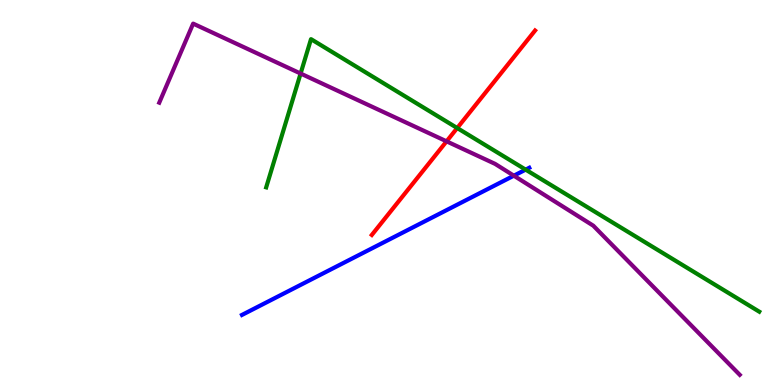[{'lines': ['blue', 'red'], 'intersections': []}, {'lines': ['green', 'red'], 'intersections': [{'x': 5.9, 'y': 6.67}]}, {'lines': ['purple', 'red'], 'intersections': [{'x': 5.76, 'y': 6.33}]}, {'lines': ['blue', 'green'], 'intersections': [{'x': 6.78, 'y': 5.59}]}, {'lines': ['blue', 'purple'], 'intersections': [{'x': 6.63, 'y': 5.44}]}, {'lines': ['green', 'purple'], 'intersections': [{'x': 3.88, 'y': 8.09}]}]